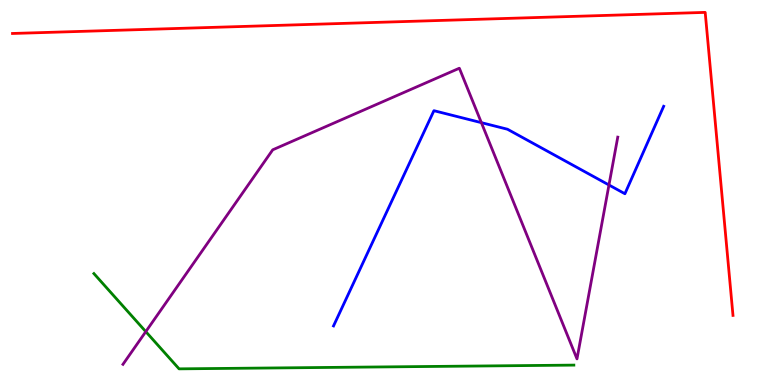[{'lines': ['blue', 'red'], 'intersections': []}, {'lines': ['green', 'red'], 'intersections': []}, {'lines': ['purple', 'red'], 'intersections': []}, {'lines': ['blue', 'green'], 'intersections': []}, {'lines': ['blue', 'purple'], 'intersections': [{'x': 6.21, 'y': 6.81}, {'x': 7.86, 'y': 5.2}]}, {'lines': ['green', 'purple'], 'intersections': [{'x': 1.88, 'y': 1.39}]}]